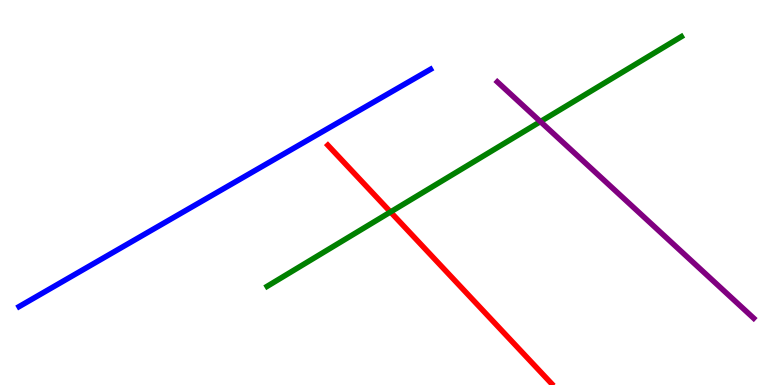[{'lines': ['blue', 'red'], 'intersections': []}, {'lines': ['green', 'red'], 'intersections': [{'x': 5.04, 'y': 4.49}]}, {'lines': ['purple', 'red'], 'intersections': []}, {'lines': ['blue', 'green'], 'intersections': []}, {'lines': ['blue', 'purple'], 'intersections': []}, {'lines': ['green', 'purple'], 'intersections': [{'x': 6.97, 'y': 6.84}]}]